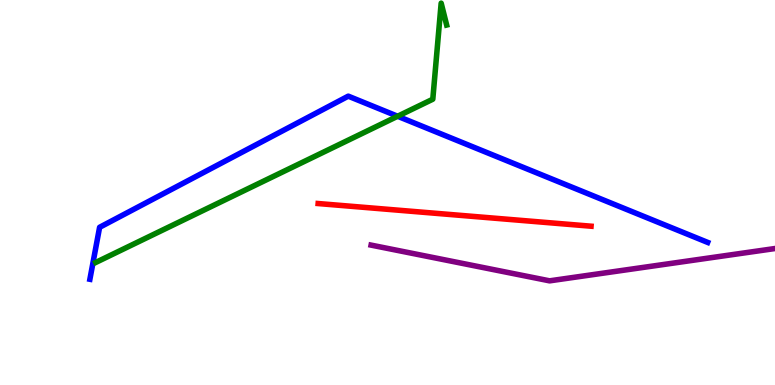[{'lines': ['blue', 'red'], 'intersections': []}, {'lines': ['green', 'red'], 'intersections': []}, {'lines': ['purple', 'red'], 'intersections': []}, {'lines': ['blue', 'green'], 'intersections': [{'x': 5.13, 'y': 6.98}]}, {'lines': ['blue', 'purple'], 'intersections': []}, {'lines': ['green', 'purple'], 'intersections': []}]